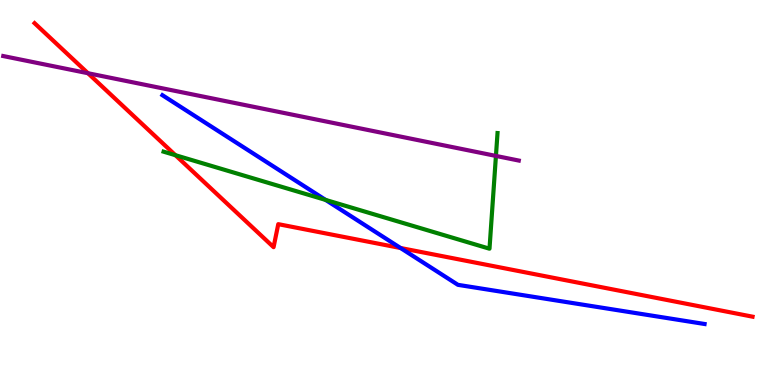[{'lines': ['blue', 'red'], 'intersections': [{'x': 5.17, 'y': 3.56}]}, {'lines': ['green', 'red'], 'intersections': [{'x': 2.26, 'y': 5.97}]}, {'lines': ['purple', 'red'], 'intersections': [{'x': 1.14, 'y': 8.1}]}, {'lines': ['blue', 'green'], 'intersections': [{'x': 4.2, 'y': 4.81}]}, {'lines': ['blue', 'purple'], 'intersections': []}, {'lines': ['green', 'purple'], 'intersections': [{'x': 6.4, 'y': 5.95}]}]